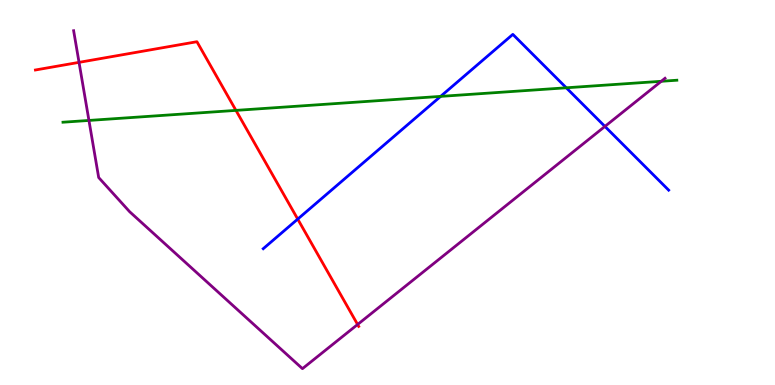[{'lines': ['blue', 'red'], 'intersections': [{'x': 3.84, 'y': 4.31}]}, {'lines': ['green', 'red'], 'intersections': [{'x': 3.04, 'y': 7.13}]}, {'lines': ['purple', 'red'], 'intersections': [{'x': 1.02, 'y': 8.38}, {'x': 4.61, 'y': 1.57}]}, {'lines': ['blue', 'green'], 'intersections': [{'x': 5.69, 'y': 7.5}, {'x': 7.31, 'y': 7.72}]}, {'lines': ['blue', 'purple'], 'intersections': [{'x': 7.81, 'y': 6.72}]}, {'lines': ['green', 'purple'], 'intersections': [{'x': 1.15, 'y': 6.87}, {'x': 8.53, 'y': 7.89}]}]